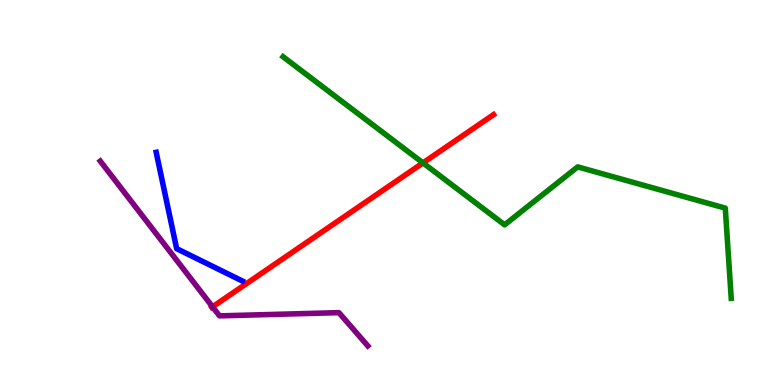[{'lines': ['blue', 'red'], 'intersections': []}, {'lines': ['green', 'red'], 'intersections': [{'x': 5.46, 'y': 5.77}]}, {'lines': ['purple', 'red'], 'intersections': [{'x': 2.74, 'y': 2.03}]}, {'lines': ['blue', 'green'], 'intersections': []}, {'lines': ['blue', 'purple'], 'intersections': []}, {'lines': ['green', 'purple'], 'intersections': []}]